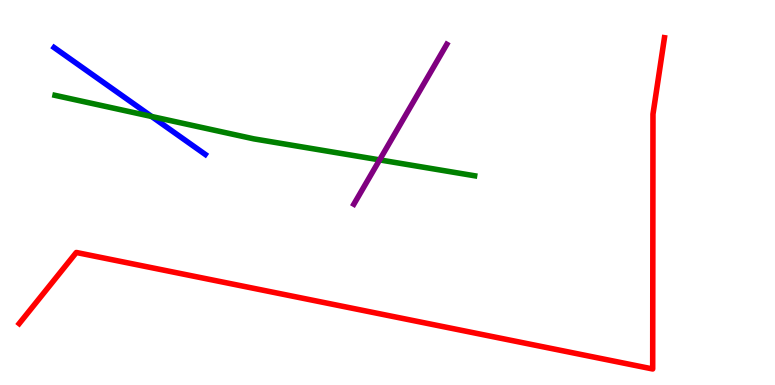[{'lines': ['blue', 'red'], 'intersections': []}, {'lines': ['green', 'red'], 'intersections': []}, {'lines': ['purple', 'red'], 'intersections': []}, {'lines': ['blue', 'green'], 'intersections': [{'x': 1.96, 'y': 6.97}]}, {'lines': ['blue', 'purple'], 'intersections': []}, {'lines': ['green', 'purple'], 'intersections': [{'x': 4.9, 'y': 5.85}]}]